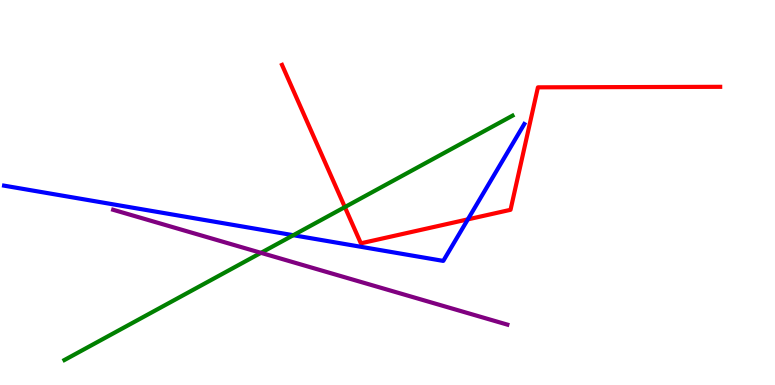[{'lines': ['blue', 'red'], 'intersections': [{'x': 6.04, 'y': 4.3}]}, {'lines': ['green', 'red'], 'intersections': [{'x': 4.45, 'y': 4.62}]}, {'lines': ['purple', 'red'], 'intersections': []}, {'lines': ['blue', 'green'], 'intersections': [{'x': 3.78, 'y': 3.89}]}, {'lines': ['blue', 'purple'], 'intersections': []}, {'lines': ['green', 'purple'], 'intersections': [{'x': 3.37, 'y': 3.43}]}]